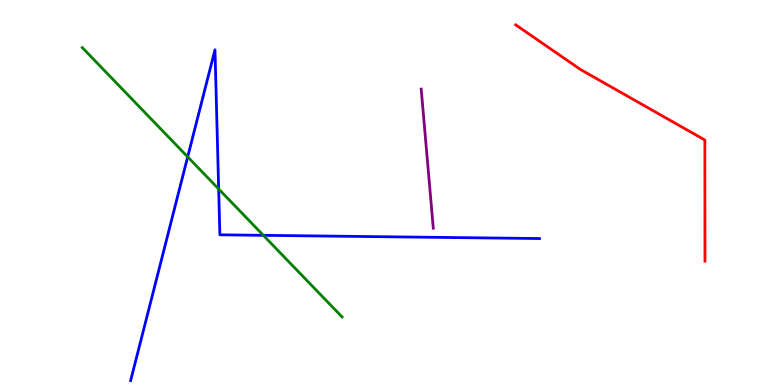[{'lines': ['blue', 'red'], 'intersections': []}, {'lines': ['green', 'red'], 'intersections': []}, {'lines': ['purple', 'red'], 'intersections': []}, {'lines': ['blue', 'green'], 'intersections': [{'x': 2.42, 'y': 5.93}, {'x': 2.82, 'y': 5.09}, {'x': 3.4, 'y': 3.89}]}, {'lines': ['blue', 'purple'], 'intersections': []}, {'lines': ['green', 'purple'], 'intersections': []}]